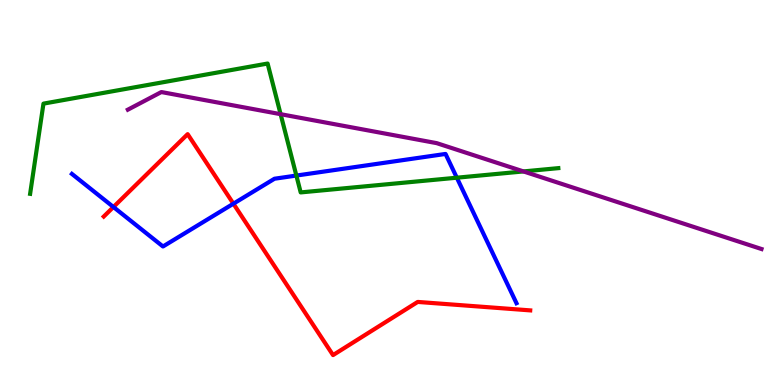[{'lines': ['blue', 'red'], 'intersections': [{'x': 1.46, 'y': 4.62}, {'x': 3.01, 'y': 4.71}]}, {'lines': ['green', 'red'], 'intersections': []}, {'lines': ['purple', 'red'], 'intersections': []}, {'lines': ['blue', 'green'], 'intersections': [{'x': 3.82, 'y': 5.44}, {'x': 5.89, 'y': 5.38}]}, {'lines': ['blue', 'purple'], 'intersections': []}, {'lines': ['green', 'purple'], 'intersections': [{'x': 3.62, 'y': 7.03}, {'x': 6.75, 'y': 5.55}]}]